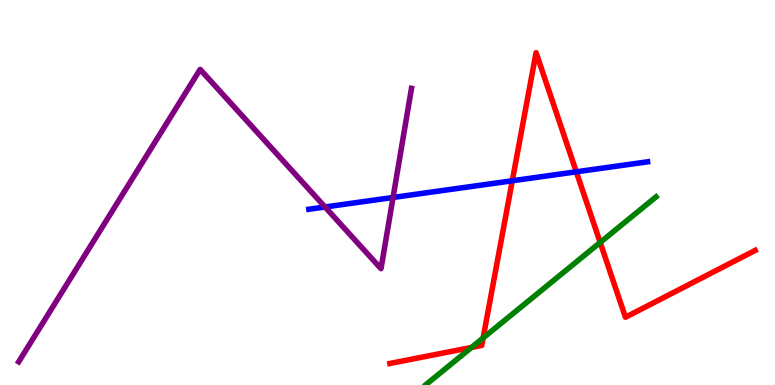[{'lines': ['blue', 'red'], 'intersections': [{'x': 6.61, 'y': 5.3}, {'x': 7.44, 'y': 5.54}]}, {'lines': ['green', 'red'], 'intersections': [{'x': 6.08, 'y': 0.976}, {'x': 6.23, 'y': 1.22}, {'x': 7.74, 'y': 3.7}]}, {'lines': ['purple', 'red'], 'intersections': []}, {'lines': ['blue', 'green'], 'intersections': []}, {'lines': ['blue', 'purple'], 'intersections': [{'x': 4.19, 'y': 4.62}, {'x': 5.07, 'y': 4.87}]}, {'lines': ['green', 'purple'], 'intersections': []}]